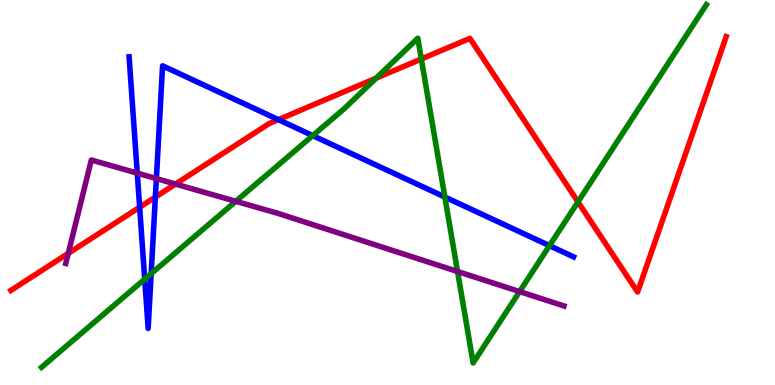[{'lines': ['blue', 'red'], 'intersections': [{'x': 1.8, 'y': 4.62}, {'x': 2.0, 'y': 4.88}, {'x': 3.59, 'y': 6.89}]}, {'lines': ['green', 'red'], 'intersections': [{'x': 4.85, 'y': 7.97}, {'x': 5.44, 'y': 8.47}, {'x': 7.46, 'y': 4.76}]}, {'lines': ['purple', 'red'], 'intersections': [{'x': 0.881, 'y': 3.42}, {'x': 2.26, 'y': 5.22}]}, {'lines': ['blue', 'green'], 'intersections': [{'x': 1.87, 'y': 2.75}, {'x': 1.95, 'y': 2.89}, {'x': 4.04, 'y': 6.48}, {'x': 5.74, 'y': 4.88}, {'x': 7.09, 'y': 3.62}]}, {'lines': ['blue', 'purple'], 'intersections': [{'x': 1.77, 'y': 5.5}, {'x': 2.02, 'y': 5.36}]}, {'lines': ['green', 'purple'], 'intersections': [{'x': 3.04, 'y': 4.77}, {'x': 5.9, 'y': 2.95}, {'x': 6.7, 'y': 2.43}]}]